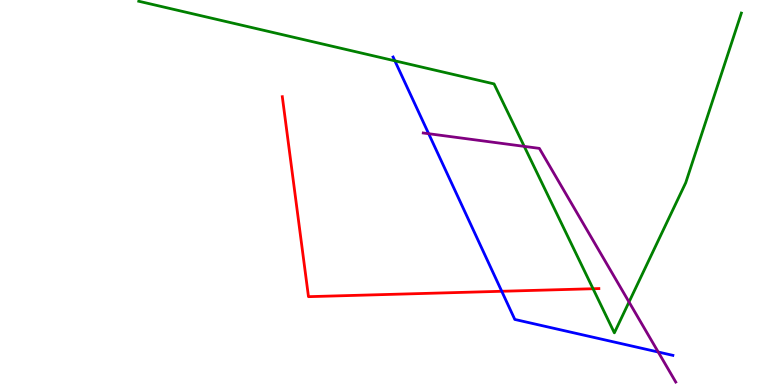[{'lines': ['blue', 'red'], 'intersections': [{'x': 6.47, 'y': 2.43}]}, {'lines': ['green', 'red'], 'intersections': [{'x': 7.65, 'y': 2.5}]}, {'lines': ['purple', 'red'], 'intersections': []}, {'lines': ['blue', 'green'], 'intersections': [{'x': 5.1, 'y': 8.42}]}, {'lines': ['blue', 'purple'], 'intersections': [{'x': 5.53, 'y': 6.53}, {'x': 8.49, 'y': 0.856}]}, {'lines': ['green', 'purple'], 'intersections': [{'x': 6.76, 'y': 6.2}, {'x': 8.12, 'y': 2.16}]}]